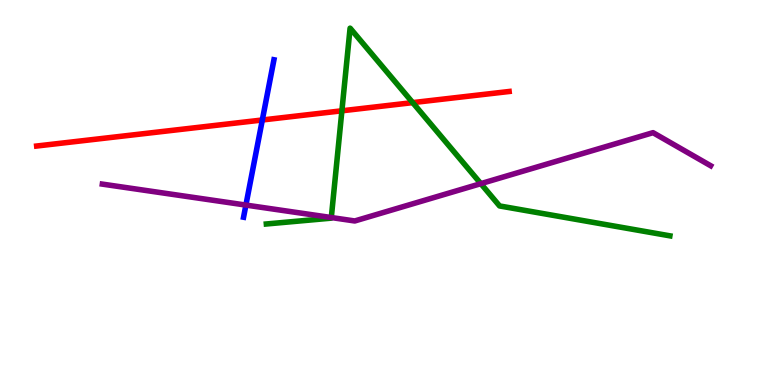[{'lines': ['blue', 'red'], 'intersections': [{'x': 3.38, 'y': 6.88}]}, {'lines': ['green', 'red'], 'intersections': [{'x': 4.41, 'y': 7.12}, {'x': 5.33, 'y': 7.33}]}, {'lines': ['purple', 'red'], 'intersections': []}, {'lines': ['blue', 'green'], 'intersections': []}, {'lines': ['blue', 'purple'], 'intersections': [{'x': 3.17, 'y': 4.67}]}, {'lines': ['green', 'purple'], 'intersections': [{'x': 4.27, 'y': 4.35}, {'x': 6.2, 'y': 5.23}]}]